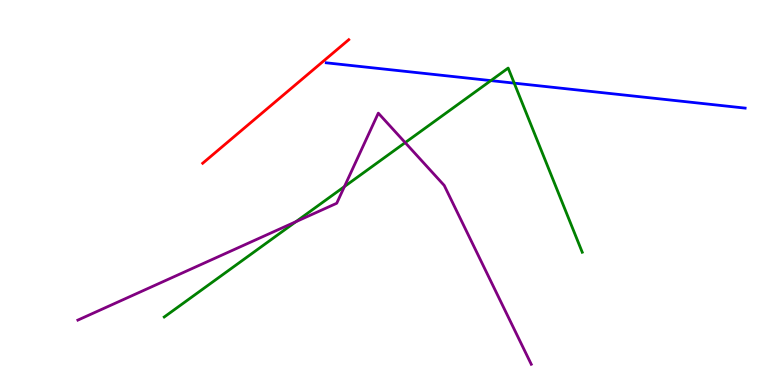[{'lines': ['blue', 'red'], 'intersections': []}, {'lines': ['green', 'red'], 'intersections': []}, {'lines': ['purple', 'red'], 'intersections': []}, {'lines': ['blue', 'green'], 'intersections': [{'x': 6.33, 'y': 7.91}, {'x': 6.64, 'y': 7.84}]}, {'lines': ['blue', 'purple'], 'intersections': []}, {'lines': ['green', 'purple'], 'intersections': [{'x': 3.82, 'y': 4.24}, {'x': 4.44, 'y': 5.15}, {'x': 5.23, 'y': 6.3}]}]